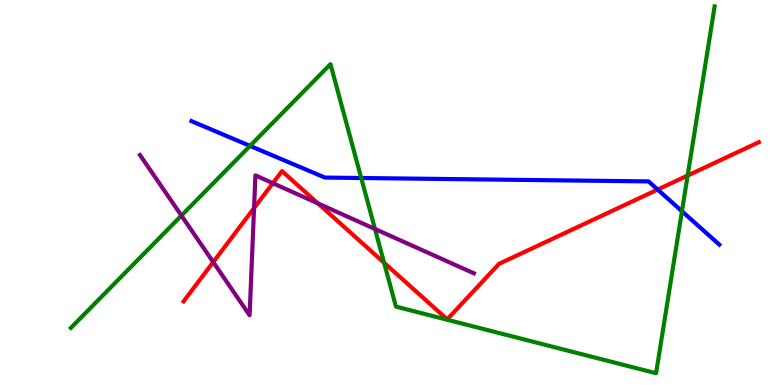[{'lines': ['blue', 'red'], 'intersections': [{'x': 8.49, 'y': 5.08}]}, {'lines': ['green', 'red'], 'intersections': [{'x': 4.96, 'y': 3.18}, {'x': 8.87, 'y': 5.44}]}, {'lines': ['purple', 'red'], 'intersections': [{'x': 2.75, 'y': 3.19}, {'x': 3.28, 'y': 4.6}, {'x': 3.52, 'y': 5.24}, {'x': 4.1, 'y': 4.72}]}, {'lines': ['blue', 'green'], 'intersections': [{'x': 3.23, 'y': 6.21}, {'x': 4.66, 'y': 5.38}, {'x': 8.8, 'y': 4.51}]}, {'lines': ['blue', 'purple'], 'intersections': []}, {'lines': ['green', 'purple'], 'intersections': [{'x': 2.34, 'y': 4.4}, {'x': 4.84, 'y': 4.05}]}]